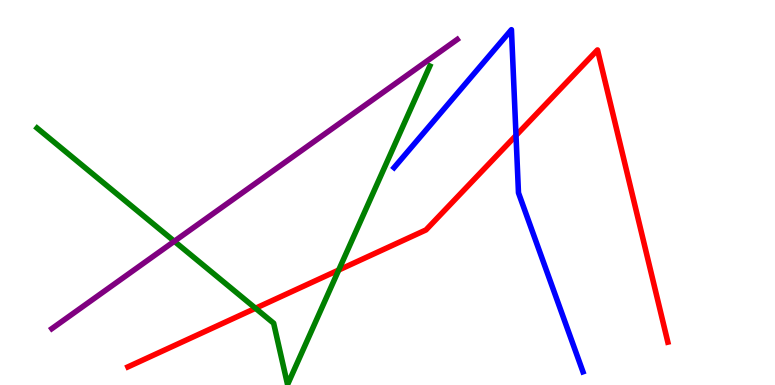[{'lines': ['blue', 'red'], 'intersections': [{'x': 6.66, 'y': 6.48}]}, {'lines': ['green', 'red'], 'intersections': [{'x': 3.3, 'y': 1.99}, {'x': 4.37, 'y': 2.99}]}, {'lines': ['purple', 'red'], 'intersections': []}, {'lines': ['blue', 'green'], 'intersections': []}, {'lines': ['blue', 'purple'], 'intersections': []}, {'lines': ['green', 'purple'], 'intersections': [{'x': 2.25, 'y': 3.73}]}]